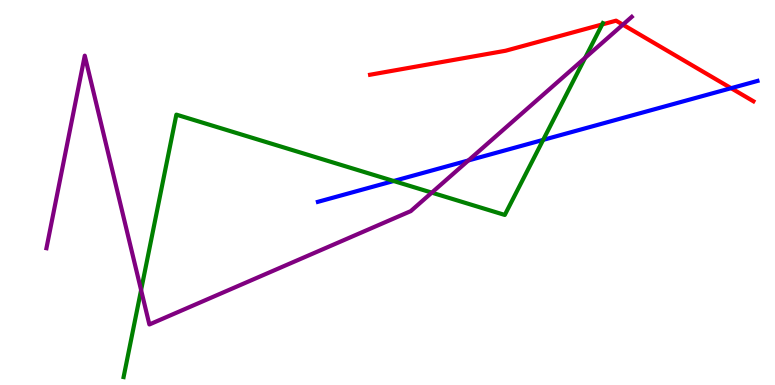[{'lines': ['blue', 'red'], 'intersections': [{'x': 9.43, 'y': 7.71}]}, {'lines': ['green', 'red'], 'intersections': [{'x': 7.77, 'y': 9.36}]}, {'lines': ['purple', 'red'], 'intersections': [{'x': 8.04, 'y': 9.36}]}, {'lines': ['blue', 'green'], 'intersections': [{'x': 5.08, 'y': 5.3}, {'x': 7.01, 'y': 6.37}]}, {'lines': ['blue', 'purple'], 'intersections': [{'x': 6.04, 'y': 5.83}]}, {'lines': ['green', 'purple'], 'intersections': [{'x': 1.82, 'y': 2.47}, {'x': 5.57, 'y': 5.0}, {'x': 7.55, 'y': 8.5}]}]